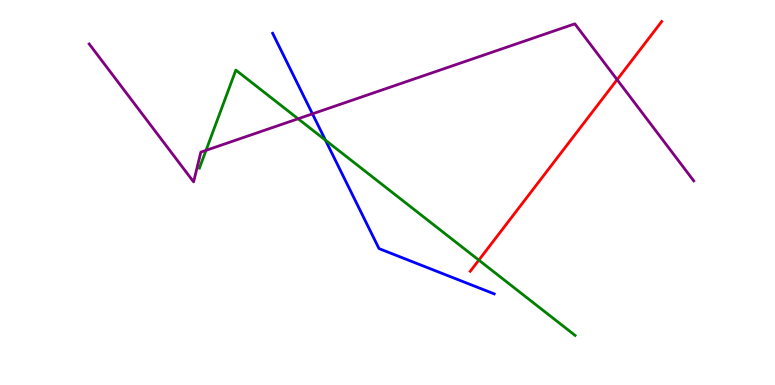[{'lines': ['blue', 'red'], 'intersections': []}, {'lines': ['green', 'red'], 'intersections': [{'x': 6.18, 'y': 3.24}]}, {'lines': ['purple', 'red'], 'intersections': [{'x': 7.96, 'y': 7.93}]}, {'lines': ['blue', 'green'], 'intersections': [{'x': 4.2, 'y': 6.36}]}, {'lines': ['blue', 'purple'], 'intersections': [{'x': 4.03, 'y': 7.04}]}, {'lines': ['green', 'purple'], 'intersections': [{'x': 2.66, 'y': 6.09}, {'x': 3.85, 'y': 6.92}]}]